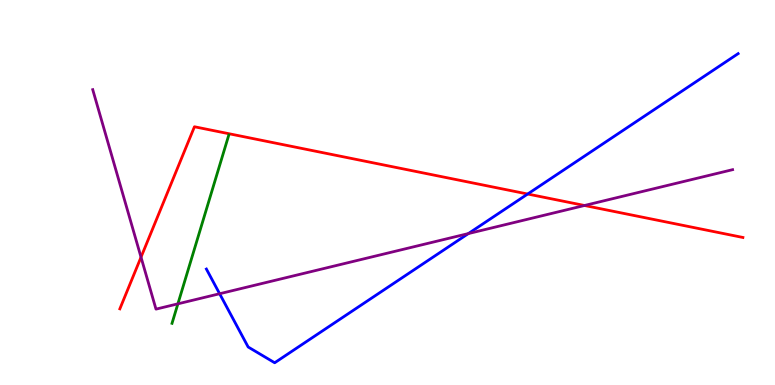[{'lines': ['blue', 'red'], 'intersections': [{'x': 6.81, 'y': 4.96}]}, {'lines': ['green', 'red'], 'intersections': []}, {'lines': ['purple', 'red'], 'intersections': [{'x': 1.82, 'y': 3.32}, {'x': 7.54, 'y': 4.66}]}, {'lines': ['blue', 'green'], 'intersections': []}, {'lines': ['blue', 'purple'], 'intersections': [{'x': 2.83, 'y': 2.37}, {'x': 6.04, 'y': 3.93}]}, {'lines': ['green', 'purple'], 'intersections': [{'x': 2.3, 'y': 2.11}]}]